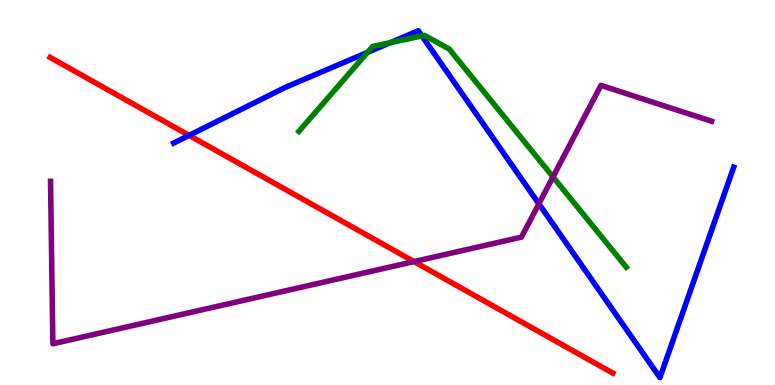[{'lines': ['blue', 'red'], 'intersections': [{'x': 2.44, 'y': 6.48}]}, {'lines': ['green', 'red'], 'intersections': []}, {'lines': ['purple', 'red'], 'intersections': [{'x': 5.34, 'y': 3.21}]}, {'lines': ['blue', 'green'], 'intersections': [{'x': 4.74, 'y': 8.64}, {'x': 5.04, 'y': 8.89}, {'x': 5.44, 'y': 9.07}]}, {'lines': ['blue', 'purple'], 'intersections': [{'x': 6.95, 'y': 4.71}]}, {'lines': ['green', 'purple'], 'intersections': [{'x': 7.14, 'y': 5.41}]}]